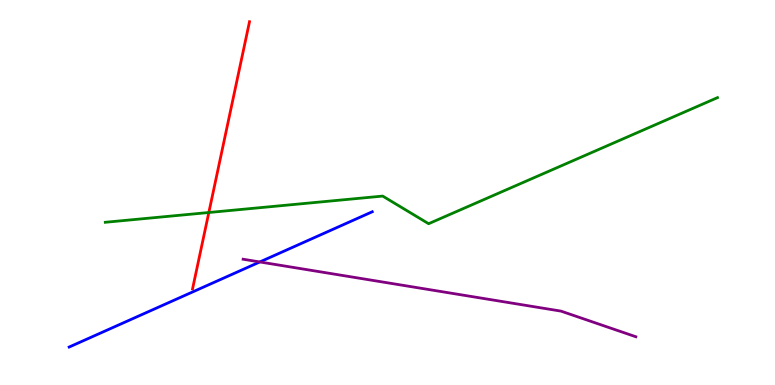[{'lines': ['blue', 'red'], 'intersections': []}, {'lines': ['green', 'red'], 'intersections': [{'x': 2.69, 'y': 4.48}]}, {'lines': ['purple', 'red'], 'intersections': []}, {'lines': ['blue', 'green'], 'intersections': []}, {'lines': ['blue', 'purple'], 'intersections': [{'x': 3.35, 'y': 3.2}]}, {'lines': ['green', 'purple'], 'intersections': []}]